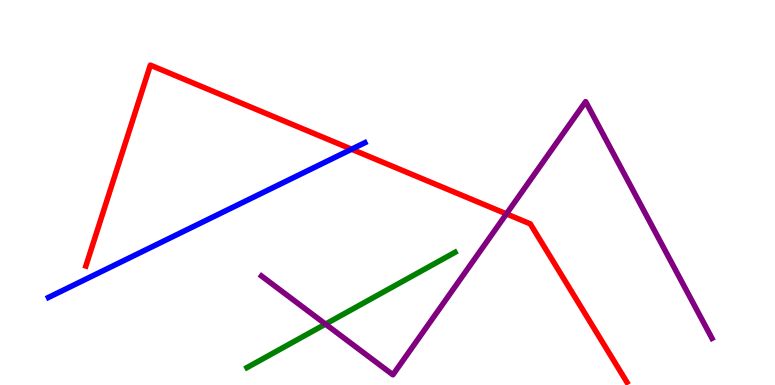[{'lines': ['blue', 'red'], 'intersections': [{'x': 4.54, 'y': 6.12}]}, {'lines': ['green', 'red'], 'intersections': []}, {'lines': ['purple', 'red'], 'intersections': [{'x': 6.53, 'y': 4.44}]}, {'lines': ['blue', 'green'], 'intersections': []}, {'lines': ['blue', 'purple'], 'intersections': []}, {'lines': ['green', 'purple'], 'intersections': [{'x': 4.2, 'y': 1.58}]}]